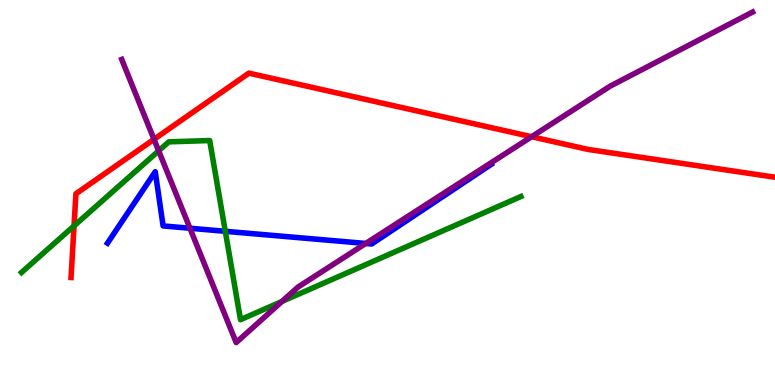[{'lines': ['blue', 'red'], 'intersections': []}, {'lines': ['green', 'red'], 'intersections': [{'x': 0.955, 'y': 4.13}]}, {'lines': ['purple', 'red'], 'intersections': [{'x': 1.99, 'y': 6.38}, {'x': 6.86, 'y': 6.45}]}, {'lines': ['blue', 'green'], 'intersections': [{'x': 2.91, 'y': 3.99}]}, {'lines': ['blue', 'purple'], 'intersections': [{'x': 2.45, 'y': 4.07}, {'x': 4.72, 'y': 3.68}]}, {'lines': ['green', 'purple'], 'intersections': [{'x': 2.05, 'y': 6.08}, {'x': 3.64, 'y': 2.17}]}]